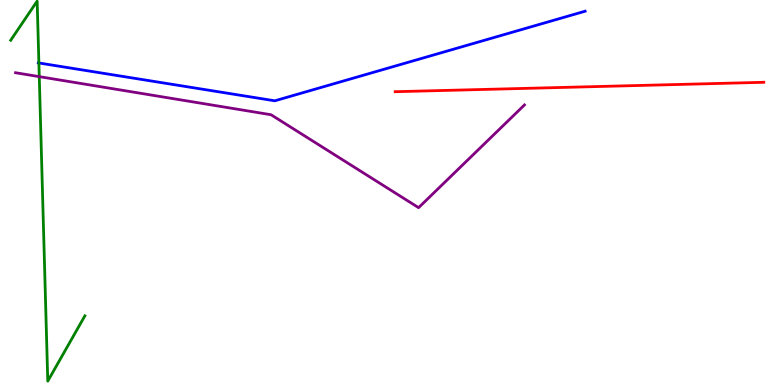[{'lines': ['blue', 'red'], 'intersections': []}, {'lines': ['green', 'red'], 'intersections': []}, {'lines': ['purple', 'red'], 'intersections': []}, {'lines': ['blue', 'green'], 'intersections': [{'x': 0.502, 'y': 8.36}]}, {'lines': ['blue', 'purple'], 'intersections': []}, {'lines': ['green', 'purple'], 'intersections': [{'x': 0.507, 'y': 8.01}]}]